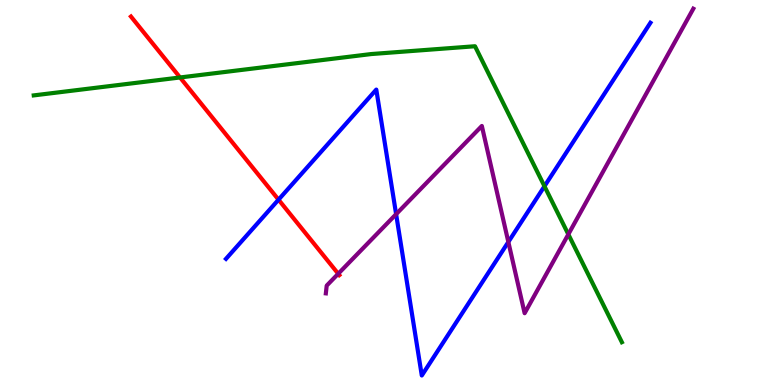[{'lines': ['blue', 'red'], 'intersections': [{'x': 3.59, 'y': 4.81}]}, {'lines': ['green', 'red'], 'intersections': [{'x': 2.32, 'y': 7.99}]}, {'lines': ['purple', 'red'], 'intersections': [{'x': 4.36, 'y': 2.89}]}, {'lines': ['blue', 'green'], 'intersections': [{'x': 7.03, 'y': 5.16}]}, {'lines': ['blue', 'purple'], 'intersections': [{'x': 5.11, 'y': 4.44}, {'x': 6.56, 'y': 3.72}]}, {'lines': ['green', 'purple'], 'intersections': [{'x': 7.33, 'y': 3.91}]}]